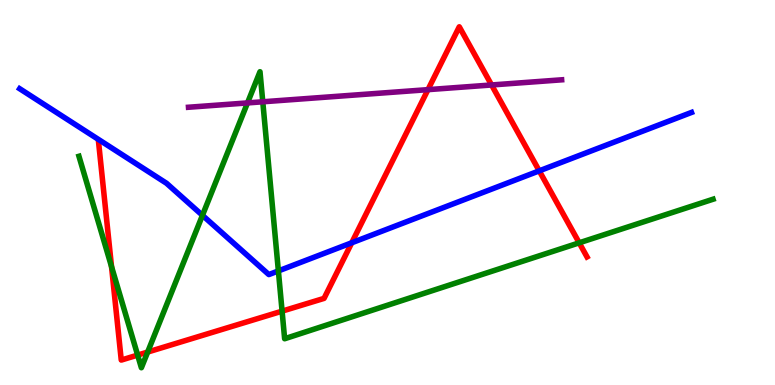[{'lines': ['blue', 'red'], 'intersections': [{'x': 4.54, 'y': 3.69}, {'x': 6.96, 'y': 5.56}]}, {'lines': ['green', 'red'], 'intersections': [{'x': 1.44, 'y': 3.08}, {'x': 1.78, 'y': 0.777}, {'x': 1.91, 'y': 0.856}, {'x': 3.64, 'y': 1.92}, {'x': 7.47, 'y': 3.69}]}, {'lines': ['purple', 'red'], 'intersections': [{'x': 5.52, 'y': 7.67}, {'x': 6.34, 'y': 7.79}]}, {'lines': ['blue', 'green'], 'intersections': [{'x': 2.61, 'y': 4.41}, {'x': 3.59, 'y': 2.96}]}, {'lines': ['blue', 'purple'], 'intersections': []}, {'lines': ['green', 'purple'], 'intersections': [{'x': 3.19, 'y': 7.33}, {'x': 3.39, 'y': 7.36}]}]